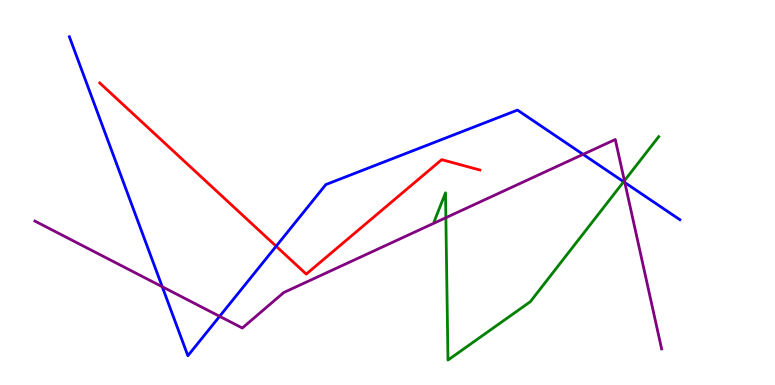[{'lines': ['blue', 'red'], 'intersections': [{'x': 3.56, 'y': 3.6}]}, {'lines': ['green', 'red'], 'intersections': []}, {'lines': ['purple', 'red'], 'intersections': []}, {'lines': ['blue', 'green'], 'intersections': [{'x': 8.05, 'y': 5.28}]}, {'lines': ['blue', 'purple'], 'intersections': [{'x': 2.09, 'y': 2.55}, {'x': 2.83, 'y': 1.78}, {'x': 7.52, 'y': 5.99}, {'x': 8.06, 'y': 5.26}]}, {'lines': ['green', 'purple'], 'intersections': [{'x': 5.75, 'y': 4.35}, {'x': 8.06, 'y': 5.31}]}]